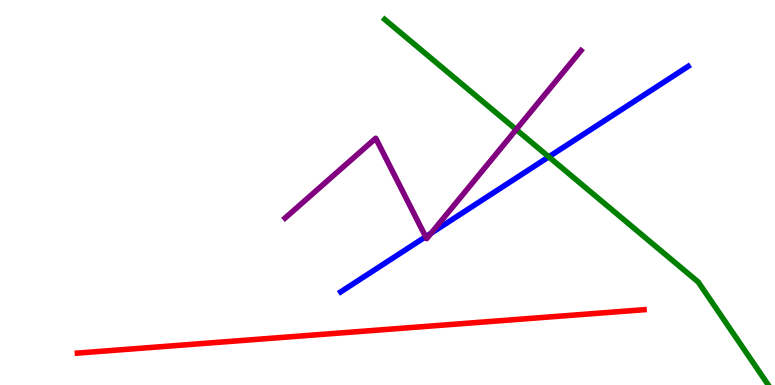[{'lines': ['blue', 'red'], 'intersections': []}, {'lines': ['green', 'red'], 'intersections': []}, {'lines': ['purple', 'red'], 'intersections': []}, {'lines': ['blue', 'green'], 'intersections': [{'x': 7.08, 'y': 5.93}]}, {'lines': ['blue', 'purple'], 'intersections': [{'x': 5.49, 'y': 3.85}, {'x': 5.56, 'y': 3.94}]}, {'lines': ['green', 'purple'], 'intersections': [{'x': 6.66, 'y': 6.64}]}]